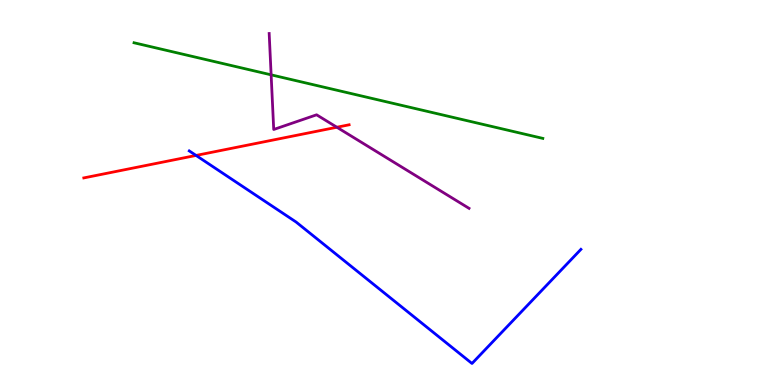[{'lines': ['blue', 'red'], 'intersections': [{'x': 2.53, 'y': 5.96}]}, {'lines': ['green', 'red'], 'intersections': []}, {'lines': ['purple', 'red'], 'intersections': [{'x': 4.35, 'y': 6.69}]}, {'lines': ['blue', 'green'], 'intersections': []}, {'lines': ['blue', 'purple'], 'intersections': []}, {'lines': ['green', 'purple'], 'intersections': [{'x': 3.5, 'y': 8.06}]}]